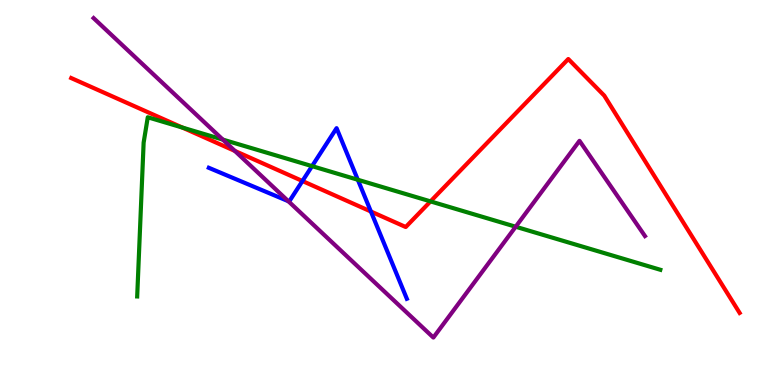[{'lines': ['blue', 'red'], 'intersections': [{'x': 3.9, 'y': 5.3}, {'x': 4.79, 'y': 4.51}]}, {'lines': ['green', 'red'], 'intersections': [{'x': 2.35, 'y': 6.69}, {'x': 5.56, 'y': 4.77}]}, {'lines': ['purple', 'red'], 'intersections': [{'x': 3.03, 'y': 6.08}]}, {'lines': ['blue', 'green'], 'intersections': [{'x': 4.03, 'y': 5.68}, {'x': 4.62, 'y': 5.33}]}, {'lines': ['blue', 'purple'], 'intersections': [{'x': 3.72, 'y': 4.77}]}, {'lines': ['green', 'purple'], 'intersections': [{'x': 2.87, 'y': 6.37}, {'x': 6.65, 'y': 4.11}]}]